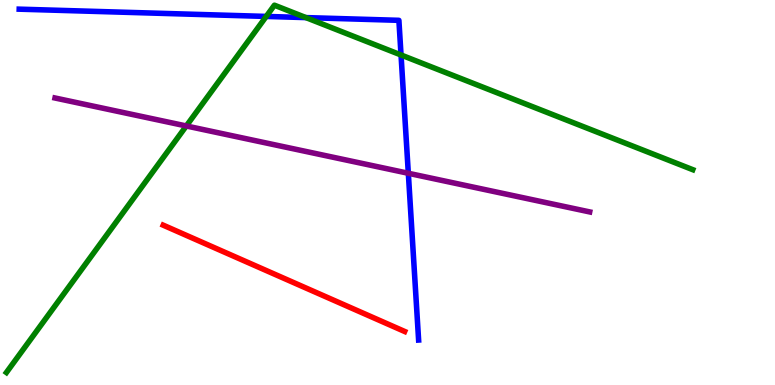[{'lines': ['blue', 'red'], 'intersections': []}, {'lines': ['green', 'red'], 'intersections': []}, {'lines': ['purple', 'red'], 'intersections': []}, {'lines': ['blue', 'green'], 'intersections': [{'x': 3.44, 'y': 9.57}, {'x': 3.95, 'y': 9.54}, {'x': 5.17, 'y': 8.57}]}, {'lines': ['blue', 'purple'], 'intersections': [{'x': 5.27, 'y': 5.5}]}, {'lines': ['green', 'purple'], 'intersections': [{'x': 2.4, 'y': 6.73}]}]